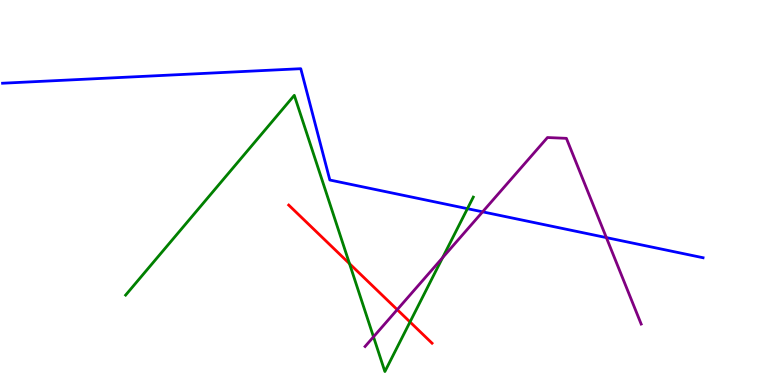[{'lines': ['blue', 'red'], 'intersections': []}, {'lines': ['green', 'red'], 'intersections': [{'x': 4.51, 'y': 3.15}, {'x': 5.29, 'y': 1.64}]}, {'lines': ['purple', 'red'], 'intersections': [{'x': 5.13, 'y': 1.96}]}, {'lines': ['blue', 'green'], 'intersections': [{'x': 6.03, 'y': 4.58}]}, {'lines': ['blue', 'purple'], 'intersections': [{'x': 6.23, 'y': 4.5}, {'x': 7.82, 'y': 3.83}]}, {'lines': ['green', 'purple'], 'intersections': [{'x': 4.82, 'y': 1.25}, {'x': 5.71, 'y': 3.31}]}]